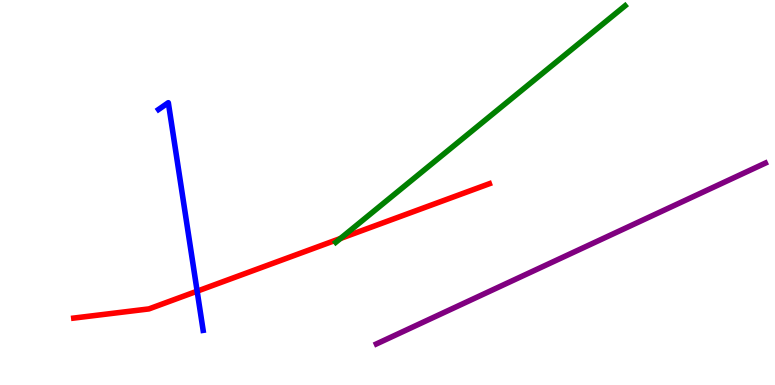[{'lines': ['blue', 'red'], 'intersections': [{'x': 2.54, 'y': 2.44}]}, {'lines': ['green', 'red'], 'intersections': [{'x': 4.39, 'y': 3.81}]}, {'lines': ['purple', 'red'], 'intersections': []}, {'lines': ['blue', 'green'], 'intersections': []}, {'lines': ['blue', 'purple'], 'intersections': []}, {'lines': ['green', 'purple'], 'intersections': []}]